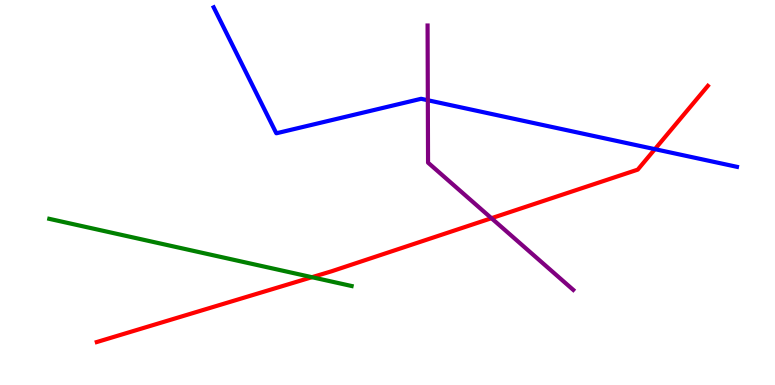[{'lines': ['blue', 'red'], 'intersections': [{'x': 8.45, 'y': 6.13}]}, {'lines': ['green', 'red'], 'intersections': [{'x': 4.03, 'y': 2.8}]}, {'lines': ['purple', 'red'], 'intersections': [{'x': 6.34, 'y': 4.33}]}, {'lines': ['blue', 'green'], 'intersections': []}, {'lines': ['blue', 'purple'], 'intersections': [{'x': 5.52, 'y': 7.4}]}, {'lines': ['green', 'purple'], 'intersections': []}]